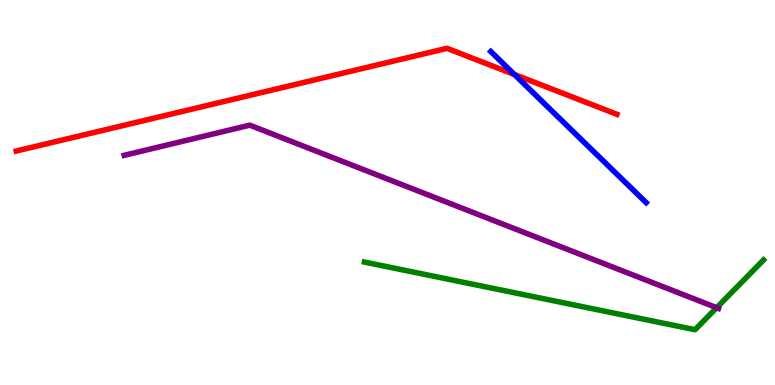[{'lines': ['blue', 'red'], 'intersections': [{'x': 6.64, 'y': 8.07}]}, {'lines': ['green', 'red'], 'intersections': []}, {'lines': ['purple', 'red'], 'intersections': []}, {'lines': ['blue', 'green'], 'intersections': []}, {'lines': ['blue', 'purple'], 'intersections': []}, {'lines': ['green', 'purple'], 'intersections': [{'x': 9.25, 'y': 2.01}]}]